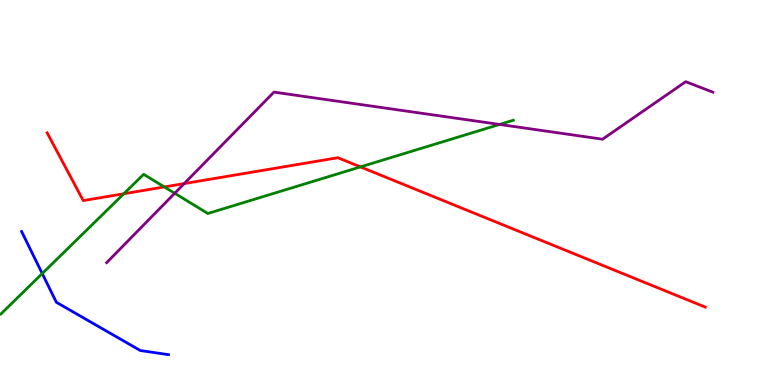[{'lines': ['blue', 'red'], 'intersections': []}, {'lines': ['green', 'red'], 'intersections': [{'x': 1.6, 'y': 4.97}, {'x': 2.12, 'y': 5.14}, {'x': 4.65, 'y': 5.66}]}, {'lines': ['purple', 'red'], 'intersections': [{'x': 2.38, 'y': 5.23}]}, {'lines': ['blue', 'green'], 'intersections': [{'x': 0.545, 'y': 2.9}]}, {'lines': ['blue', 'purple'], 'intersections': []}, {'lines': ['green', 'purple'], 'intersections': [{'x': 2.25, 'y': 4.98}, {'x': 6.45, 'y': 6.77}]}]